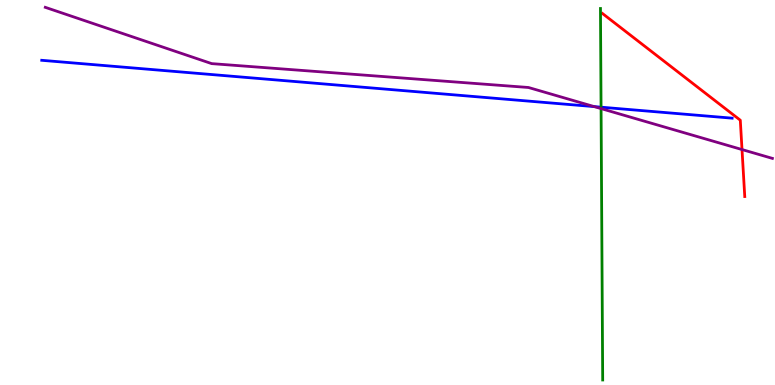[{'lines': ['blue', 'red'], 'intersections': []}, {'lines': ['green', 'red'], 'intersections': []}, {'lines': ['purple', 'red'], 'intersections': [{'x': 9.57, 'y': 6.12}]}, {'lines': ['blue', 'green'], 'intersections': [{'x': 7.76, 'y': 7.22}]}, {'lines': ['blue', 'purple'], 'intersections': [{'x': 7.67, 'y': 7.23}]}, {'lines': ['green', 'purple'], 'intersections': [{'x': 7.76, 'y': 7.18}]}]